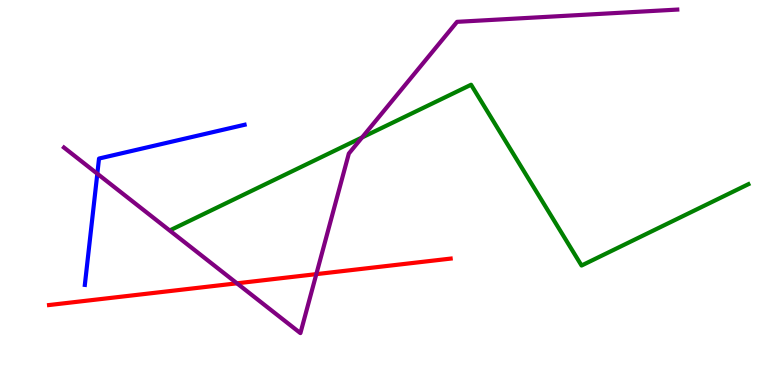[{'lines': ['blue', 'red'], 'intersections': []}, {'lines': ['green', 'red'], 'intersections': []}, {'lines': ['purple', 'red'], 'intersections': [{'x': 3.06, 'y': 2.64}, {'x': 4.08, 'y': 2.88}]}, {'lines': ['blue', 'green'], 'intersections': []}, {'lines': ['blue', 'purple'], 'intersections': [{'x': 1.26, 'y': 5.49}]}, {'lines': ['green', 'purple'], 'intersections': [{'x': 4.67, 'y': 6.43}]}]